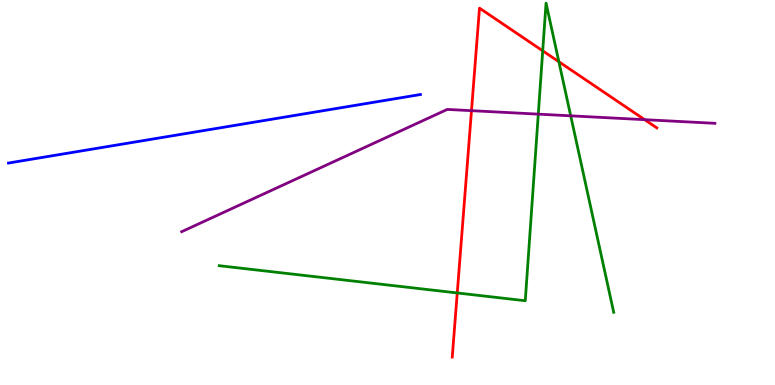[{'lines': ['blue', 'red'], 'intersections': []}, {'lines': ['green', 'red'], 'intersections': [{'x': 5.9, 'y': 2.39}, {'x': 7.0, 'y': 8.68}, {'x': 7.21, 'y': 8.4}]}, {'lines': ['purple', 'red'], 'intersections': [{'x': 6.08, 'y': 7.13}, {'x': 8.32, 'y': 6.89}]}, {'lines': ['blue', 'green'], 'intersections': []}, {'lines': ['blue', 'purple'], 'intersections': []}, {'lines': ['green', 'purple'], 'intersections': [{'x': 6.95, 'y': 7.04}, {'x': 7.36, 'y': 6.99}]}]